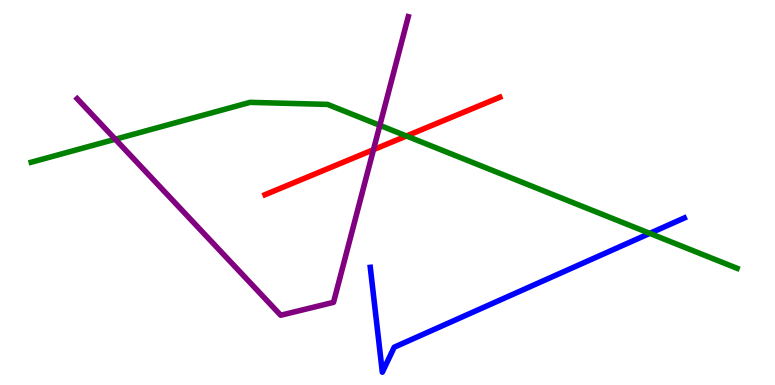[{'lines': ['blue', 'red'], 'intersections': []}, {'lines': ['green', 'red'], 'intersections': [{'x': 5.24, 'y': 6.47}]}, {'lines': ['purple', 'red'], 'intersections': [{'x': 4.82, 'y': 6.11}]}, {'lines': ['blue', 'green'], 'intersections': [{'x': 8.38, 'y': 3.94}]}, {'lines': ['blue', 'purple'], 'intersections': []}, {'lines': ['green', 'purple'], 'intersections': [{'x': 1.49, 'y': 6.38}, {'x': 4.9, 'y': 6.74}]}]